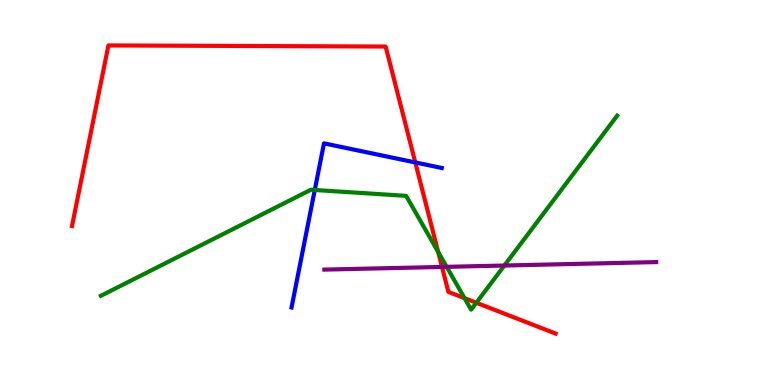[{'lines': ['blue', 'red'], 'intersections': [{'x': 5.36, 'y': 5.78}]}, {'lines': ['green', 'red'], 'intersections': [{'x': 5.65, 'y': 3.45}, {'x': 5.99, 'y': 2.26}, {'x': 6.15, 'y': 2.14}]}, {'lines': ['purple', 'red'], 'intersections': [{'x': 5.7, 'y': 3.07}]}, {'lines': ['blue', 'green'], 'intersections': [{'x': 4.06, 'y': 5.07}]}, {'lines': ['blue', 'purple'], 'intersections': []}, {'lines': ['green', 'purple'], 'intersections': [{'x': 5.76, 'y': 3.07}, {'x': 6.51, 'y': 3.1}]}]